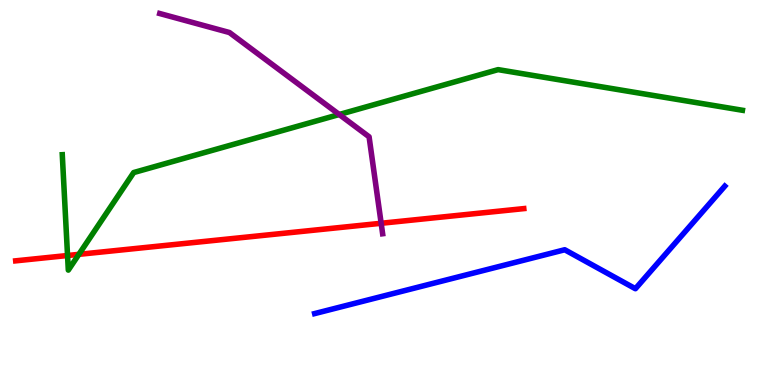[{'lines': ['blue', 'red'], 'intersections': []}, {'lines': ['green', 'red'], 'intersections': [{'x': 0.872, 'y': 3.36}, {'x': 1.02, 'y': 3.39}]}, {'lines': ['purple', 'red'], 'intersections': [{'x': 4.92, 'y': 4.2}]}, {'lines': ['blue', 'green'], 'intersections': []}, {'lines': ['blue', 'purple'], 'intersections': []}, {'lines': ['green', 'purple'], 'intersections': [{'x': 4.38, 'y': 7.03}]}]